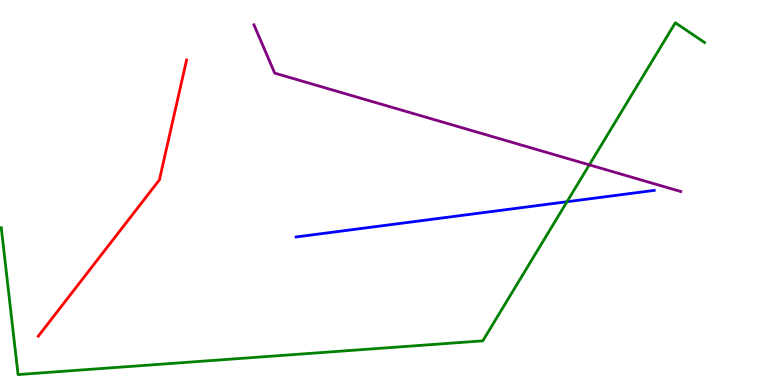[{'lines': ['blue', 'red'], 'intersections': []}, {'lines': ['green', 'red'], 'intersections': []}, {'lines': ['purple', 'red'], 'intersections': []}, {'lines': ['blue', 'green'], 'intersections': [{'x': 7.32, 'y': 4.76}]}, {'lines': ['blue', 'purple'], 'intersections': []}, {'lines': ['green', 'purple'], 'intersections': [{'x': 7.6, 'y': 5.72}]}]